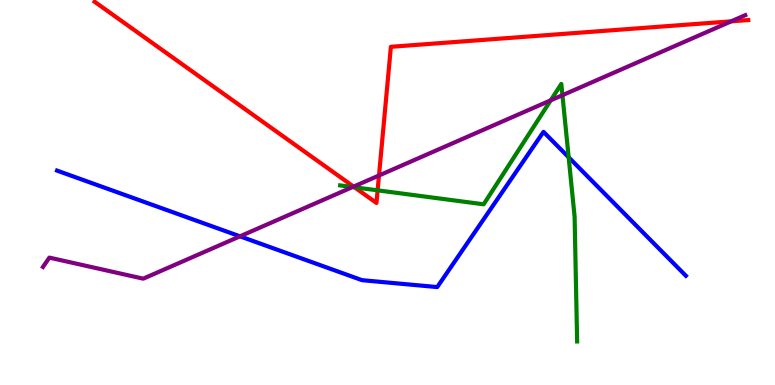[{'lines': ['blue', 'red'], 'intersections': []}, {'lines': ['green', 'red'], 'intersections': [{'x': 4.57, 'y': 5.14}, {'x': 4.87, 'y': 5.06}]}, {'lines': ['purple', 'red'], 'intersections': [{'x': 4.56, 'y': 5.15}, {'x': 4.89, 'y': 5.44}, {'x': 9.43, 'y': 9.45}]}, {'lines': ['blue', 'green'], 'intersections': [{'x': 7.34, 'y': 5.91}]}, {'lines': ['blue', 'purple'], 'intersections': [{'x': 3.1, 'y': 3.86}]}, {'lines': ['green', 'purple'], 'intersections': [{'x': 4.55, 'y': 5.14}, {'x': 7.11, 'y': 7.39}, {'x': 7.26, 'y': 7.53}]}]